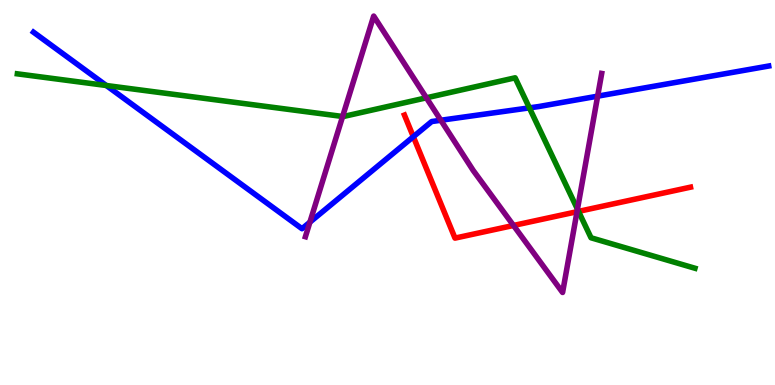[{'lines': ['blue', 'red'], 'intersections': [{'x': 5.33, 'y': 6.45}]}, {'lines': ['green', 'red'], 'intersections': [{'x': 7.46, 'y': 4.51}]}, {'lines': ['purple', 'red'], 'intersections': [{'x': 6.63, 'y': 4.14}, {'x': 7.45, 'y': 4.5}]}, {'lines': ['blue', 'green'], 'intersections': [{'x': 1.37, 'y': 7.78}, {'x': 6.83, 'y': 7.2}]}, {'lines': ['blue', 'purple'], 'intersections': [{'x': 4.0, 'y': 4.23}, {'x': 5.69, 'y': 6.88}, {'x': 7.71, 'y': 7.5}]}, {'lines': ['green', 'purple'], 'intersections': [{'x': 4.42, 'y': 6.97}, {'x': 5.5, 'y': 7.46}, {'x': 7.45, 'y': 4.57}]}]